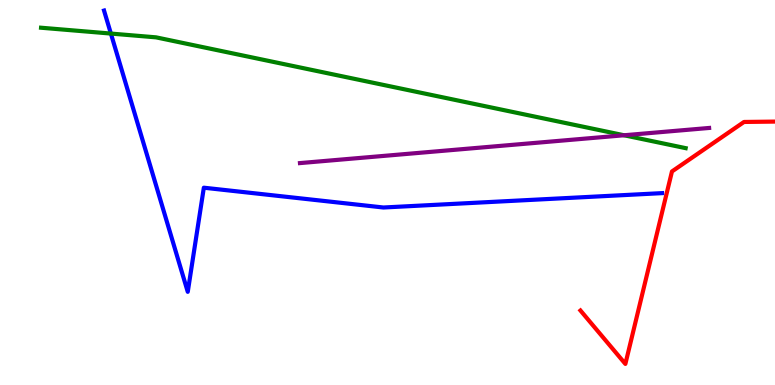[{'lines': ['blue', 'red'], 'intersections': []}, {'lines': ['green', 'red'], 'intersections': []}, {'lines': ['purple', 'red'], 'intersections': []}, {'lines': ['blue', 'green'], 'intersections': [{'x': 1.43, 'y': 9.13}]}, {'lines': ['blue', 'purple'], 'intersections': []}, {'lines': ['green', 'purple'], 'intersections': [{'x': 8.05, 'y': 6.49}]}]